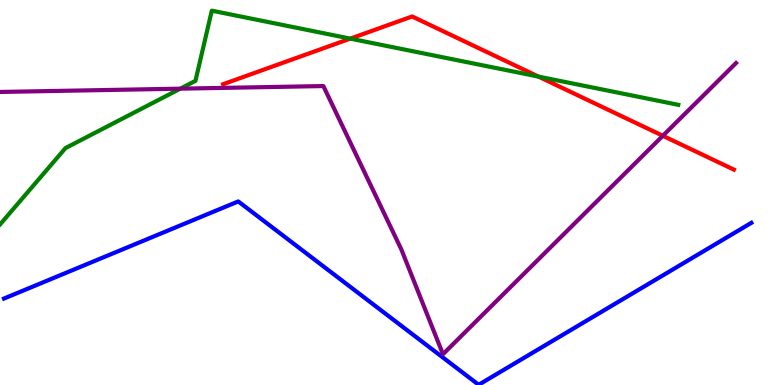[{'lines': ['blue', 'red'], 'intersections': []}, {'lines': ['green', 'red'], 'intersections': [{'x': 4.52, 'y': 9.0}, {'x': 6.95, 'y': 8.01}]}, {'lines': ['purple', 'red'], 'intersections': [{'x': 8.55, 'y': 6.47}]}, {'lines': ['blue', 'green'], 'intersections': []}, {'lines': ['blue', 'purple'], 'intersections': []}, {'lines': ['green', 'purple'], 'intersections': [{'x': 2.33, 'y': 7.7}]}]